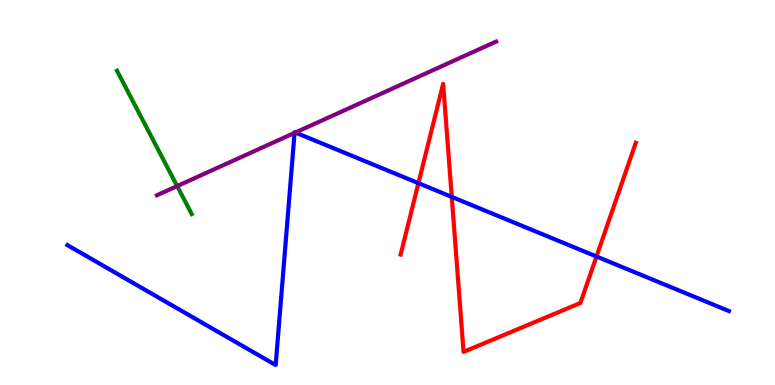[{'lines': ['blue', 'red'], 'intersections': [{'x': 5.4, 'y': 5.24}, {'x': 5.83, 'y': 4.89}, {'x': 7.7, 'y': 3.34}]}, {'lines': ['green', 'red'], 'intersections': []}, {'lines': ['purple', 'red'], 'intersections': []}, {'lines': ['blue', 'green'], 'intersections': []}, {'lines': ['blue', 'purple'], 'intersections': [{'x': 3.8, 'y': 6.55}, {'x': 3.81, 'y': 6.56}]}, {'lines': ['green', 'purple'], 'intersections': [{'x': 2.29, 'y': 5.17}]}]